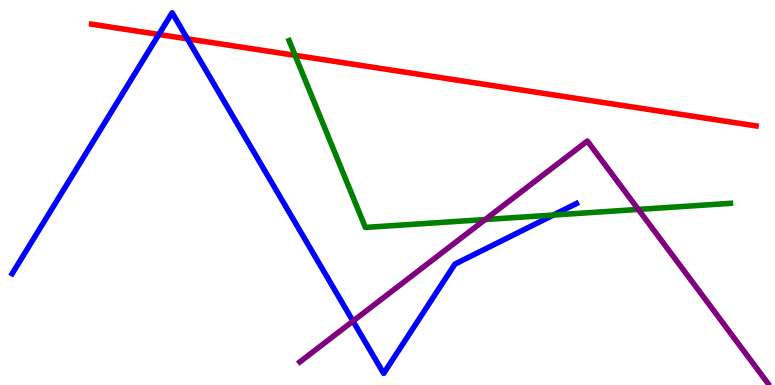[{'lines': ['blue', 'red'], 'intersections': [{'x': 2.05, 'y': 9.1}, {'x': 2.42, 'y': 8.99}]}, {'lines': ['green', 'red'], 'intersections': [{'x': 3.81, 'y': 8.56}]}, {'lines': ['purple', 'red'], 'intersections': []}, {'lines': ['blue', 'green'], 'intersections': [{'x': 7.14, 'y': 4.41}]}, {'lines': ['blue', 'purple'], 'intersections': [{'x': 4.55, 'y': 1.66}]}, {'lines': ['green', 'purple'], 'intersections': [{'x': 6.26, 'y': 4.3}, {'x': 8.24, 'y': 4.56}]}]